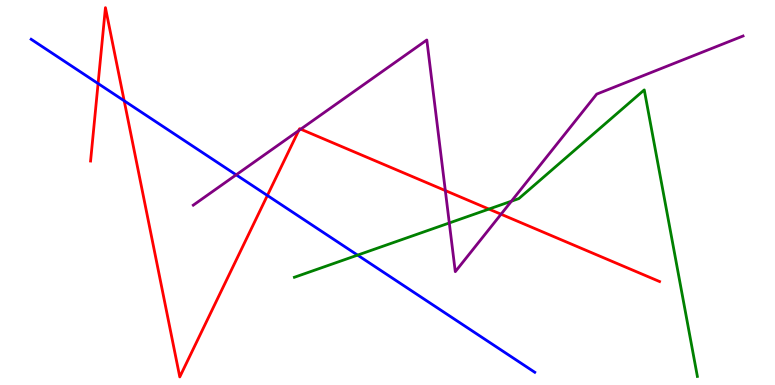[{'lines': ['blue', 'red'], 'intersections': [{'x': 1.27, 'y': 7.83}, {'x': 1.6, 'y': 7.38}, {'x': 3.45, 'y': 4.92}]}, {'lines': ['green', 'red'], 'intersections': [{'x': 6.31, 'y': 4.57}]}, {'lines': ['purple', 'red'], 'intersections': [{'x': 3.85, 'y': 6.61}, {'x': 3.88, 'y': 6.64}, {'x': 5.75, 'y': 5.05}, {'x': 6.47, 'y': 4.44}]}, {'lines': ['blue', 'green'], 'intersections': [{'x': 4.61, 'y': 3.37}]}, {'lines': ['blue', 'purple'], 'intersections': [{'x': 3.05, 'y': 5.46}]}, {'lines': ['green', 'purple'], 'intersections': [{'x': 5.8, 'y': 4.21}, {'x': 6.6, 'y': 4.77}]}]